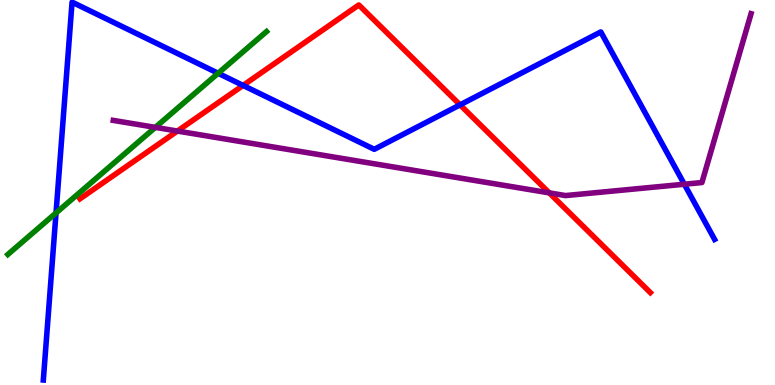[{'lines': ['blue', 'red'], 'intersections': [{'x': 3.14, 'y': 7.78}, {'x': 5.94, 'y': 7.28}]}, {'lines': ['green', 'red'], 'intersections': []}, {'lines': ['purple', 'red'], 'intersections': [{'x': 2.29, 'y': 6.6}, {'x': 7.09, 'y': 4.99}]}, {'lines': ['blue', 'green'], 'intersections': [{'x': 0.723, 'y': 4.47}, {'x': 2.81, 'y': 8.1}]}, {'lines': ['blue', 'purple'], 'intersections': [{'x': 8.83, 'y': 5.21}]}, {'lines': ['green', 'purple'], 'intersections': [{'x': 2.0, 'y': 6.69}]}]